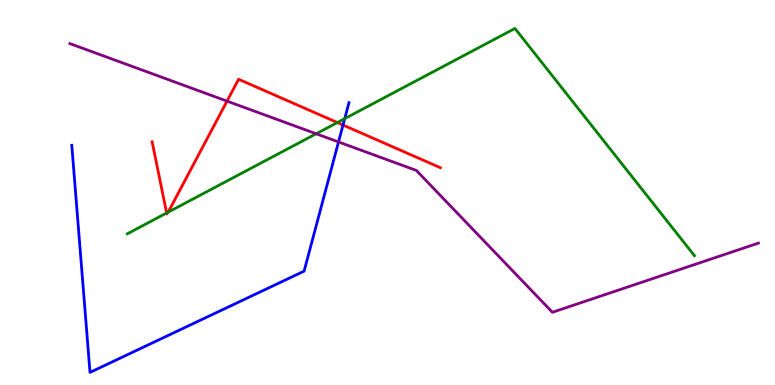[{'lines': ['blue', 'red'], 'intersections': [{'x': 4.43, 'y': 6.75}]}, {'lines': ['green', 'red'], 'intersections': [{'x': 2.15, 'y': 4.47}, {'x': 2.17, 'y': 4.49}, {'x': 4.35, 'y': 6.82}]}, {'lines': ['purple', 'red'], 'intersections': [{'x': 2.93, 'y': 7.37}]}, {'lines': ['blue', 'green'], 'intersections': [{'x': 4.45, 'y': 6.92}]}, {'lines': ['blue', 'purple'], 'intersections': [{'x': 4.37, 'y': 6.31}]}, {'lines': ['green', 'purple'], 'intersections': [{'x': 4.08, 'y': 6.53}]}]